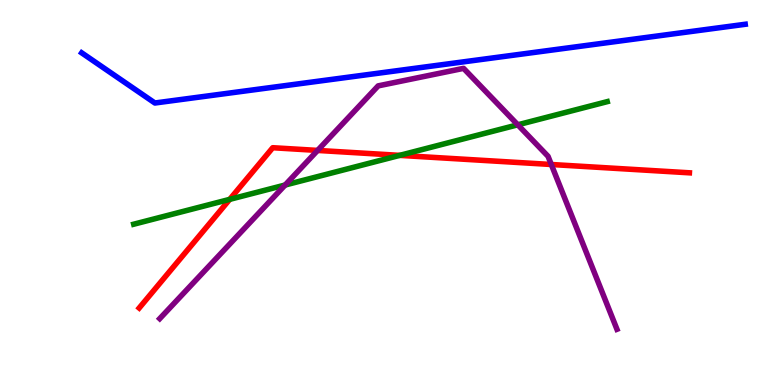[{'lines': ['blue', 'red'], 'intersections': []}, {'lines': ['green', 'red'], 'intersections': [{'x': 2.96, 'y': 4.82}, {'x': 5.16, 'y': 5.96}]}, {'lines': ['purple', 'red'], 'intersections': [{'x': 4.1, 'y': 6.09}, {'x': 7.11, 'y': 5.73}]}, {'lines': ['blue', 'green'], 'intersections': []}, {'lines': ['blue', 'purple'], 'intersections': []}, {'lines': ['green', 'purple'], 'intersections': [{'x': 3.68, 'y': 5.19}, {'x': 6.68, 'y': 6.76}]}]